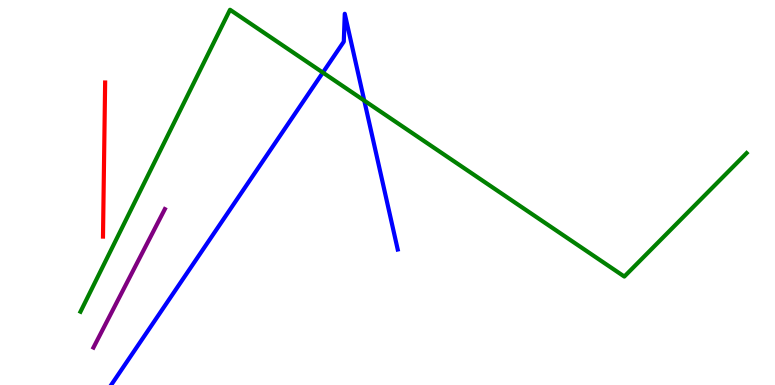[{'lines': ['blue', 'red'], 'intersections': []}, {'lines': ['green', 'red'], 'intersections': []}, {'lines': ['purple', 'red'], 'intersections': []}, {'lines': ['blue', 'green'], 'intersections': [{'x': 4.17, 'y': 8.12}, {'x': 4.7, 'y': 7.39}]}, {'lines': ['blue', 'purple'], 'intersections': []}, {'lines': ['green', 'purple'], 'intersections': []}]